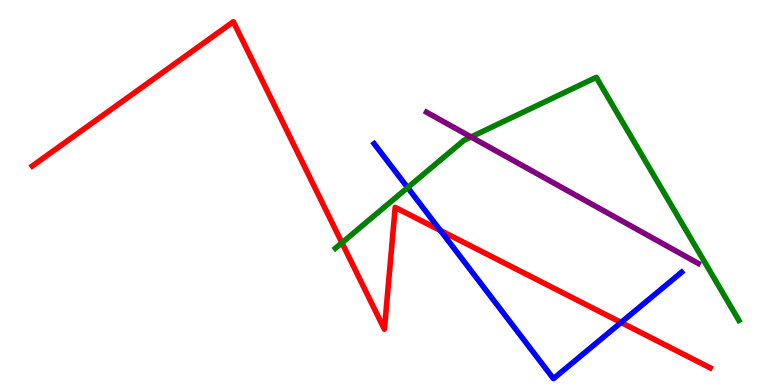[{'lines': ['blue', 'red'], 'intersections': [{'x': 5.68, 'y': 4.01}, {'x': 8.01, 'y': 1.62}]}, {'lines': ['green', 'red'], 'intersections': [{'x': 4.41, 'y': 3.69}]}, {'lines': ['purple', 'red'], 'intersections': []}, {'lines': ['blue', 'green'], 'intersections': [{'x': 5.26, 'y': 5.13}]}, {'lines': ['blue', 'purple'], 'intersections': []}, {'lines': ['green', 'purple'], 'intersections': [{'x': 6.08, 'y': 6.44}]}]